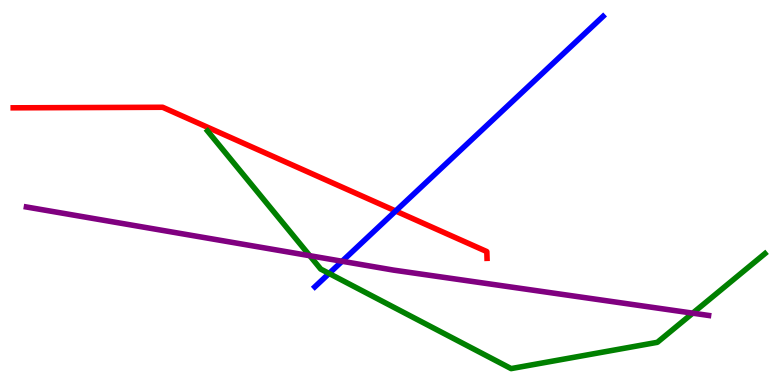[{'lines': ['blue', 'red'], 'intersections': [{'x': 5.11, 'y': 4.52}]}, {'lines': ['green', 'red'], 'intersections': []}, {'lines': ['purple', 'red'], 'intersections': []}, {'lines': ['blue', 'green'], 'intersections': [{'x': 4.25, 'y': 2.9}]}, {'lines': ['blue', 'purple'], 'intersections': [{'x': 4.41, 'y': 3.21}]}, {'lines': ['green', 'purple'], 'intersections': [{'x': 4.0, 'y': 3.36}, {'x': 8.94, 'y': 1.87}]}]